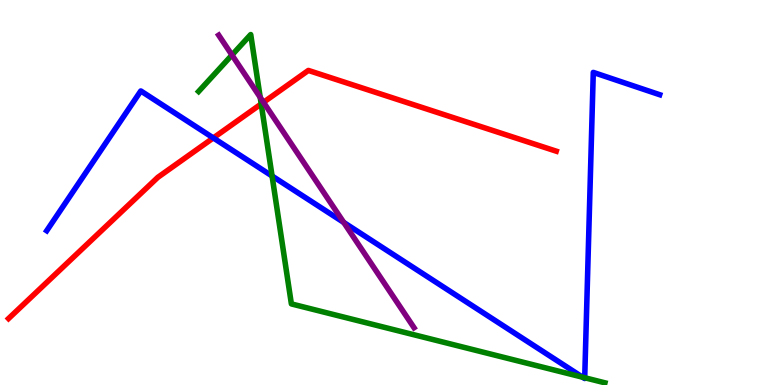[{'lines': ['blue', 'red'], 'intersections': [{'x': 2.75, 'y': 6.42}]}, {'lines': ['green', 'red'], 'intersections': [{'x': 3.37, 'y': 7.3}]}, {'lines': ['purple', 'red'], 'intersections': [{'x': 3.4, 'y': 7.34}]}, {'lines': ['blue', 'green'], 'intersections': [{'x': 3.51, 'y': 5.43}, {'x': 7.52, 'y': 0.202}, {'x': 7.54, 'y': 0.189}]}, {'lines': ['blue', 'purple'], 'intersections': [{'x': 4.44, 'y': 4.22}]}, {'lines': ['green', 'purple'], 'intersections': [{'x': 2.99, 'y': 8.57}, {'x': 3.36, 'y': 7.47}]}]